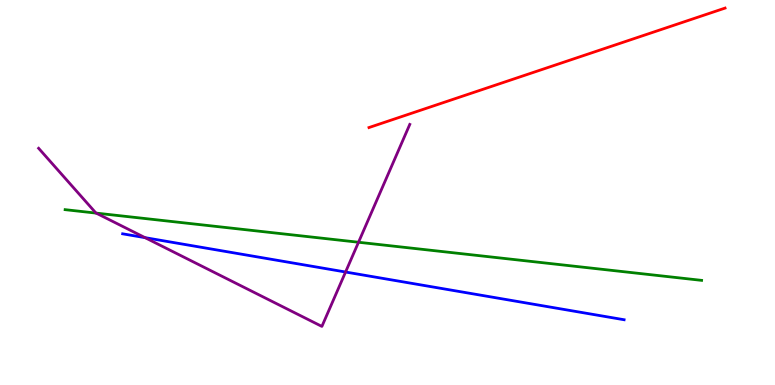[{'lines': ['blue', 'red'], 'intersections': []}, {'lines': ['green', 'red'], 'intersections': []}, {'lines': ['purple', 'red'], 'intersections': []}, {'lines': ['blue', 'green'], 'intersections': []}, {'lines': ['blue', 'purple'], 'intersections': [{'x': 1.87, 'y': 3.83}, {'x': 4.46, 'y': 2.93}]}, {'lines': ['green', 'purple'], 'intersections': [{'x': 1.24, 'y': 4.46}, {'x': 4.63, 'y': 3.71}]}]